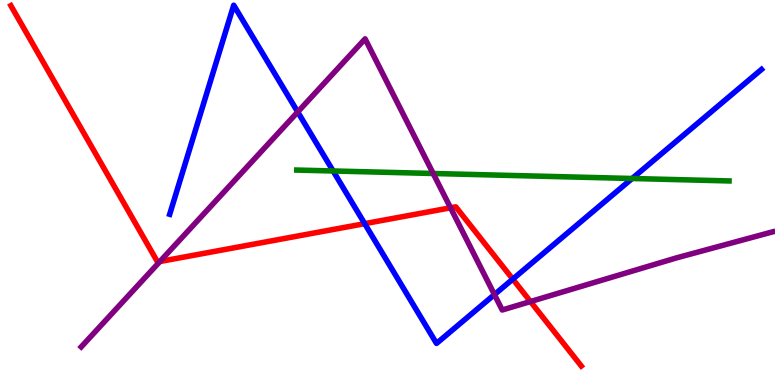[{'lines': ['blue', 'red'], 'intersections': [{'x': 4.71, 'y': 4.19}, {'x': 6.62, 'y': 2.75}]}, {'lines': ['green', 'red'], 'intersections': []}, {'lines': ['purple', 'red'], 'intersections': [{'x': 2.06, 'y': 3.21}, {'x': 5.81, 'y': 4.6}, {'x': 6.84, 'y': 2.17}]}, {'lines': ['blue', 'green'], 'intersections': [{'x': 4.3, 'y': 5.56}, {'x': 8.16, 'y': 5.36}]}, {'lines': ['blue', 'purple'], 'intersections': [{'x': 3.84, 'y': 7.09}, {'x': 6.38, 'y': 2.35}]}, {'lines': ['green', 'purple'], 'intersections': [{'x': 5.59, 'y': 5.49}]}]